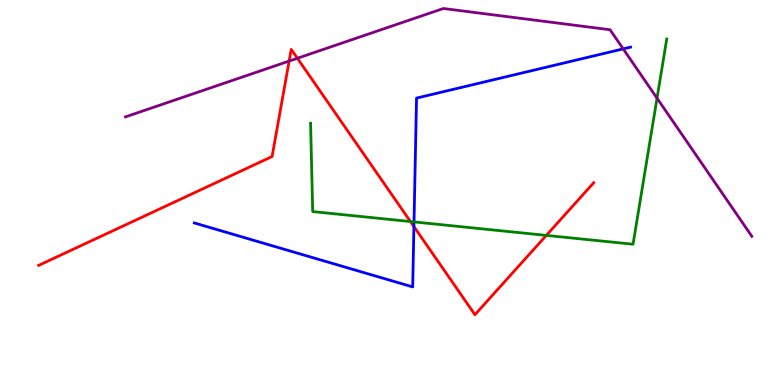[{'lines': ['blue', 'red'], 'intersections': [{'x': 5.34, 'y': 4.11}]}, {'lines': ['green', 'red'], 'intersections': [{'x': 5.3, 'y': 4.25}, {'x': 7.05, 'y': 3.89}]}, {'lines': ['purple', 'red'], 'intersections': [{'x': 3.73, 'y': 8.41}, {'x': 3.84, 'y': 8.49}]}, {'lines': ['blue', 'green'], 'intersections': [{'x': 5.34, 'y': 4.24}]}, {'lines': ['blue', 'purple'], 'intersections': [{'x': 8.04, 'y': 8.73}]}, {'lines': ['green', 'purple'], 'intersections': [{'x': 8.48, 'y': 7.45}]}]